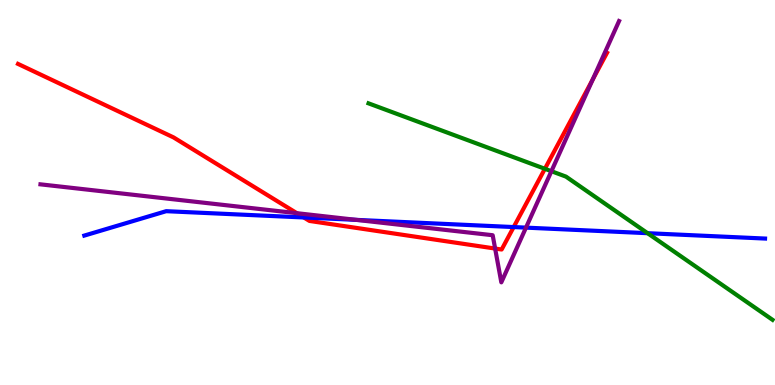[{'lines': ['blue', 'red'], 'intersections': [{'x': 3.92, 'y': 4.35}, {'x': 6.63, 'y': 4.1}]}, {'lines': ['green', 'red'], 'intersections': [{'x': 7.03, 'y': 5.62}]}, {'lines': ['purple', 'red'], 'intersections': [{'x': 3.83, 'y': 4.46}, {'x': 6.39, 'y': 3.54}, {'x': 7.65, 'y': 7.94}]}, {'lines': ['blue', 'green'], 'intersections': [{'x': 8.36, 'y': 3.94}]}, {'lines': ['blue', 'purple'], 'intersections': [{'x': 4.6, 'y': 4.29}, {'x': 6.79, 'y': 4.09}]}, {'lines': ['green', 'purple'], 'intersections': [{'x': 7.11, 'y': 5.55}]}]